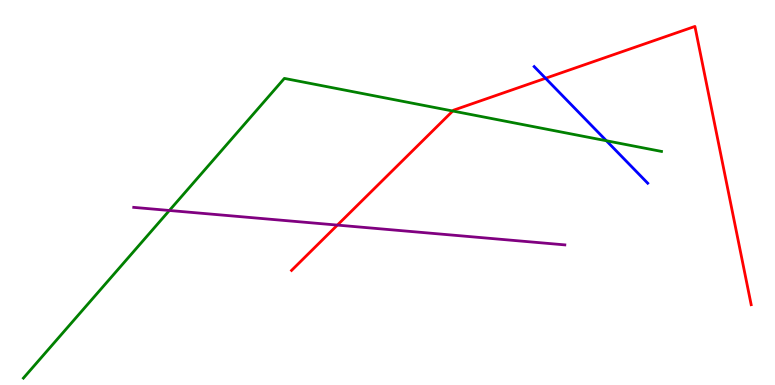[{'lines': ['blue', 'red'], 'intersections': [{'x': 7.04, 'y': 7.97}]}, {'lines': ['green', 'red'], 'intersections': [{'x': 5.84, 'y': 7.12}]}, {'lines': ['purple', 'red'], 'intersections': [{'x': 4.35, 'y': 4.15}]}, {'lines': ['blue', 'green'], 'intersections': [{'x': 7.82, 'y': 6.34}]}, {'lines': ['blue', 'purple'], 'intersections': []}, {'lines': ['green', 'purple'], 'intersections': [{'x': 2.19, 'y': 4.53}]}]